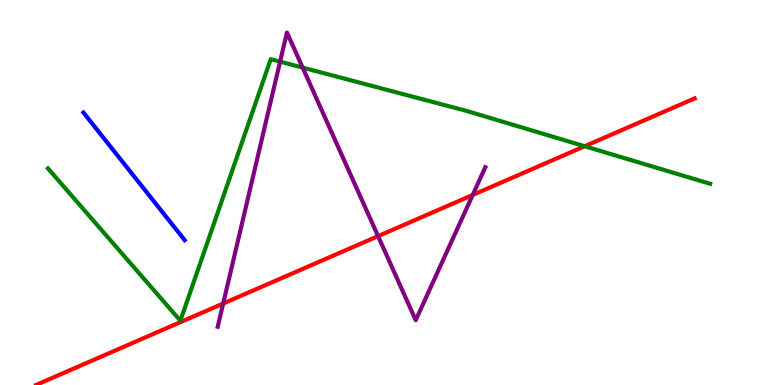[{'lines': ['blue', 'red'], 'intersections': []}, {'lines': ['green', 'red'], 'intersections': [{'x': 7.54, 'y': 6.2}]}, {'lines': ['purple', 'red'], 'intersections': [{'x': 2.88, 'y': 2.12}, {'x': 4.88, 'y': 3.87}, {'x': 6.1, 'y': 4.94}]}, {'lines': ['blue', 'green'], 'intersections': []}, {'lines': ['blue', 'purple'], 'intersections': []}, {'lines': ['green', 'purple'], 'intersections': [{'x': 3.61, 'y': 8.4}, {'x': 3.91, 'y': 8.24}]}]